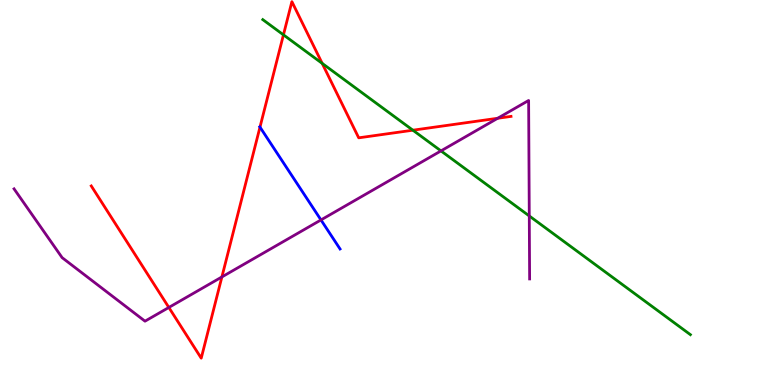[{'lines': ['blue', 'red'], 'intersections': [{'x': 3.35, 'y': 6.7}]}, {'lines': ['green', 'red'], 'intersections': [{'x': 3.66, 'y': 9.1}, {'x': 4.16, 'y': 8.35}, {'x': 5.33, 'y': 6.62}]}, {'lines': ['purple', 'red'], 'intersections': [{'x': 2.18, 'y': 2.01}, {'x': 2.86, 'y': 2.81}, {'x': 6.42, 'y': 6.93}]}, {'lines': ['blue', 'green'], 'intersections': []}, {'lines': ['blue', 'purple'], 'intersections': [{'x': 4.14, 'y': 4.29}]}, {'lines': ['green', 'purple'], 'intersections': [{'x': 5.69, 'y': 6.08}, {'x': 6.83, 'y': 4.39}]}]